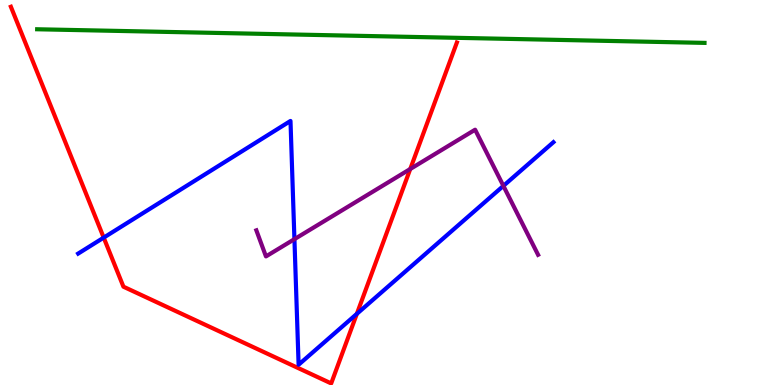[{'lines': ['blue', 'red'], 'intersections': [{'x': 1.34, 'y': 3.83}, {'x': 4.6, 'y': 1.85}]}, {'lines': ['green', 'red'], 'intersections': []}, {'lines': ['purple', 'red'], 'intersections': [{'x': 5.29, 'y': 5.61}]}, {'lines': ['blue', 'green'], 'intersections': []}, {'lines': ['blue', 'purple'], 'intersections': [{'x': 3.8, 'y': 3.79}, {'x': 6.5, 'y': 5.17}]}, {'lines': ['green', 'purple'], 'intersections': []}]